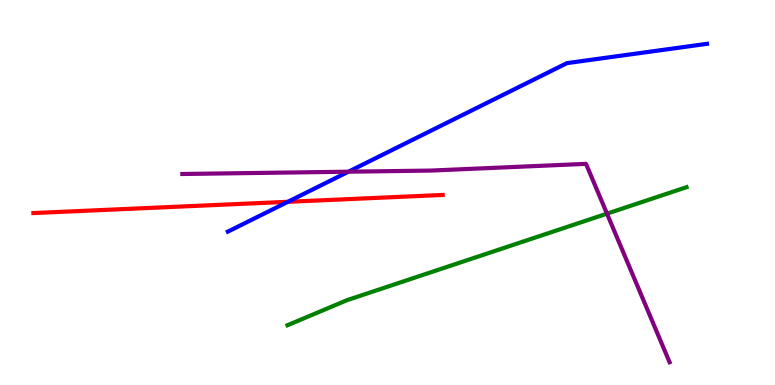[{'lines': ['blue', 'red'], 'intersections': [{'x': 3.71, 'y': 4.76}]}, {'lines': ['green', 'red'], 'intersections': []}, {'lines': ['purple', 'red'], 'intersections': []}, {'lines': ['blue', 'green'], 'intersections': []}, {'lines': ['blue', 'purple'], 'intersections': [{'x': 4.5, 'y': 5.54}]}, {'lines': ['green', 'purple'], 'intersections': [{'x': 7.83, 'y': 4.45}]}]